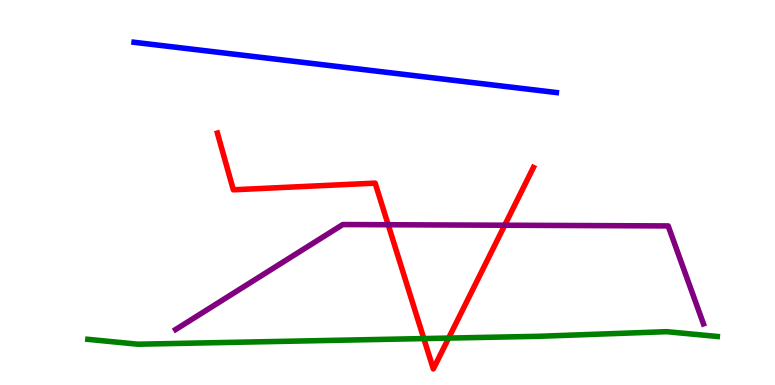[{'lines': ['blue', 'red'], 'intersections': []}, {'lines': ['green', 'red'], 'intersections': [{'x': 5.47, 'y': 1.21}, {'x': 5.79, 'y': 1.22}]}, {'lines': ['purple', 'red'], 'intersections': [{'x': 5.01, 'y': 4.16}, {'x': 6.51, 'y': 4.15}]}, {'lines': ['blue', 'green'], 'intersections': []}, {'lines': ['blue', 'purple'], 'intersections': []}, {'lines': ['green', 'purple'], 'intersections': []}]